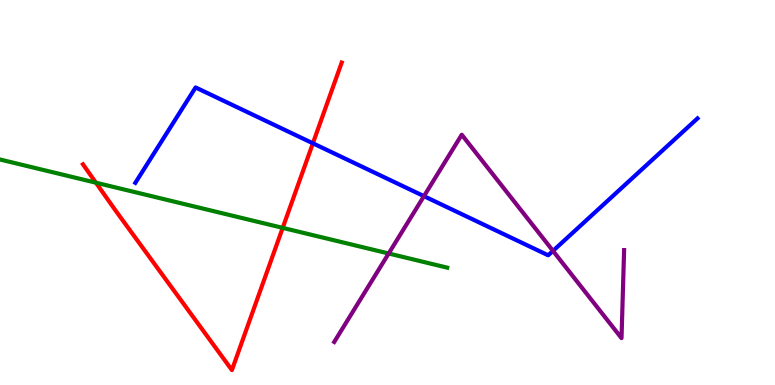[{'lines': ['blue', 'red'], 'intersections': [{'x': 4.04, 'y': 6.28}]}, {'lines': ['green', 'red'], 'intersections': [{'x': 1.24, 'y': 5.25}, {'x': 3.65, 'y': 4.08}]}, {'lines': ['purple', 'red'], 'intersections': []}, {'lines': ['blue', 'green'], 'intersections': []}, {'lines': ['blue', 'purple'], 'intersections': [{'x': 5.47, 'y': 4.9}, {'x': 7.14, 'y': 3.48}]}, {'lines': ['green', 'purple'], 'intersections': [{'x': 5.02, 'y': 3.42}]}]